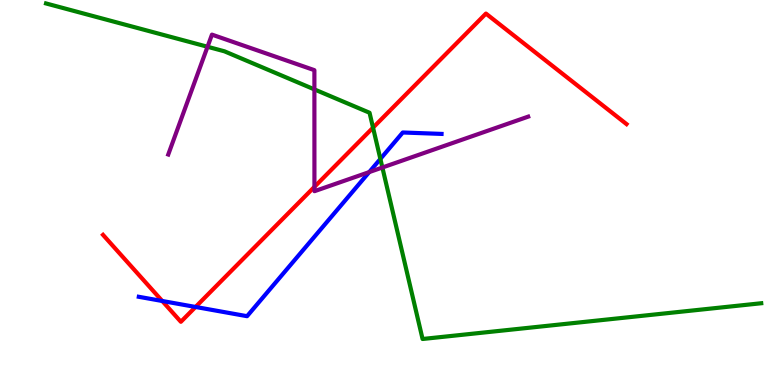[{'lines': ['blue', 'red'], 'intersections': [{'x': 2.09, 'y': 2.18}, {'x': 2.52, 'y': 2.03}]}, {'lines': ['green', 'red'], 'intersections': [{'x': 4.81, 'y': 6.68}]}, {'lines': ['purple', 'red'], 'intersections': [{'x': 4.06, 'y': 5.15}]}, {'lines': ['blue', 'green'], 'intersections': [{'x': 4.91, 'y': 5.87}]}, {'lines': ['blue', 'purple'], 'intersections': [{'x': 4.76, 'y': 5.53}]}, {'lines': ['green', 'purple'], 'intersections': [{'x': 2.68, 'y': 8.79}, {'x': 4.06, 'y': 7.68}, {'x': 4.93, 'y': 5.65}]}]